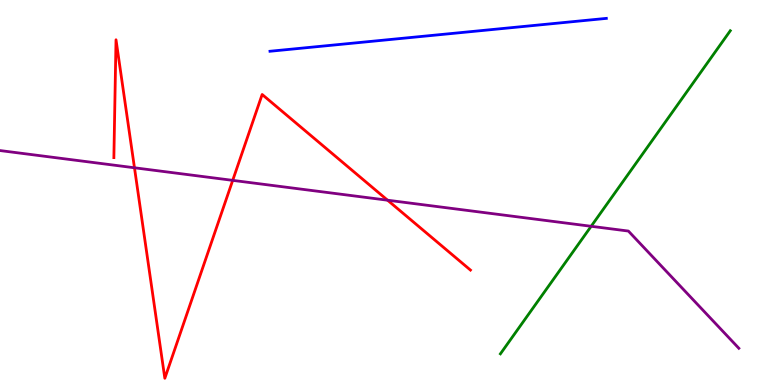[{'lines': ['blue', 'red'], 'intersections': []}, {'lines': ['green', 'red'], 'intersections': []}, {'lines': ['purple', 'red'], 'intersections': [{'x': 1.74, 'y': 5.64}, {'x': 3.0, 'y': 5.32}, {'x': 5.0, 'y': 4.8}]}, {'lines': ['blue', 'green'], 'intersections': []}, {'lines': ['blue', 'purple'], 'intersections': []}, {'lines': ['green', 'purple'], 'intersections': [{'x': 7.63, 'y': 4.12}]}]